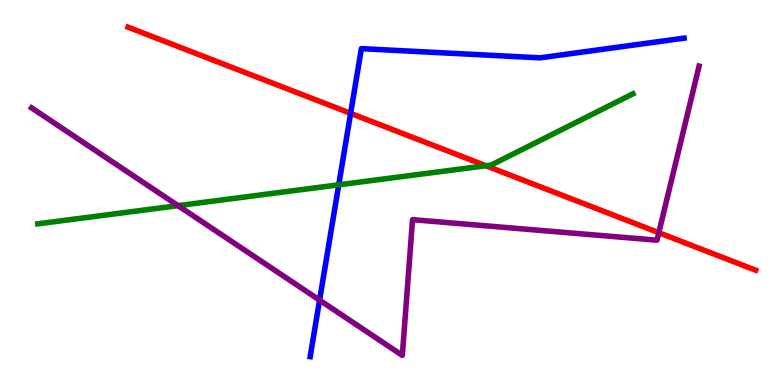[{'lines': ['blue', 'red'], 'intersections': [{'x': 4.52, 'y': 7.06}]}, {'lines': ['green', 'red'], 'intersections': [{'x': 6.27, 'y': 5.7}]}, {'lines': ['purple', 'red'], 'intersections': [{'x': 8.5, 'y': 3.96}]}, {'lines': ['blue', 'green'], 'intersections': [{'x': 4.37, 'y': 5.2}]}, {'lines': ['blue', 'purple'], 'intersections': [{'x': 4.12, 'y': 2.2}]}, {'lines': ['green', 'purple'], 'intersections': [{'x': 2.3, 'y': 4.66}]}]